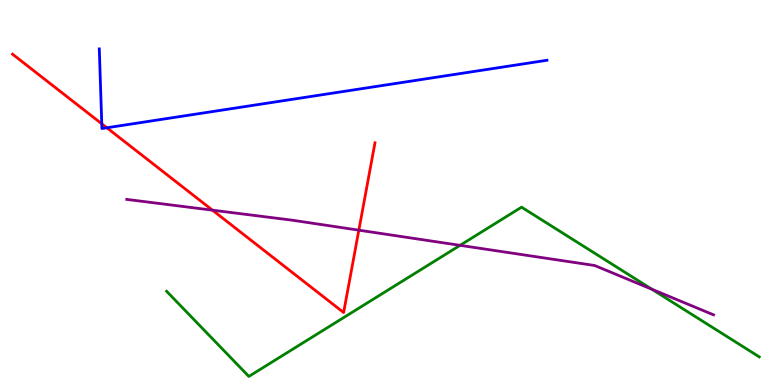[{'lines': ['blue', 'red'], 'intersections': [{'x': 1.31, 'y': 6.78}, {'x': 1.38, 'y': 6.68}]}, {'lines': ['green', 'red'], 'intersections': []}, {'lines': ['purple', 'red'], 'intersections': [{'x': 2.74, 'y': 4.54}, {'x': 4.63, 'y': 4.02}]}, {'lines': ['blue', 'green'], 'intersections': []}, {'lines': ['blue', 'purple'], 'intersections': []}, {'lines': ['green', 'purple'], 'intersections': [{'x': 5.94, 'y': 3.63}, {'x': 8.41, 'y': 2.49}]}]